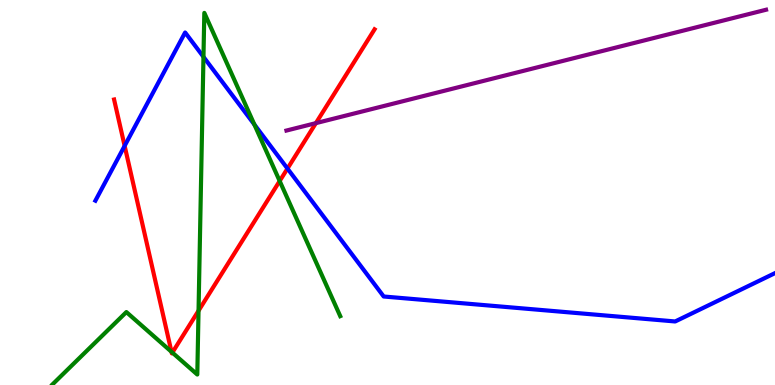[{'lines': ['blue', 'red'], 'intersections': [{'x': 1.61, 'y': 6.21}, {'x': 3.71, 'y': 5.62}]}, {'lines': ['green', 'red'], 'intersections': [{'x': 2.21, 'y': 0.863}, {'x': 2.22, 'y': 0.842}, {'x': 2.56, 'y': 1.93}, {'x': 3.61, 'y': 5.3}]}, {'lines': ['purple', 'red'], 'intersections': [{'x': 4.08, 'y': 6.8}]}, {'lines': ['blue', 'green'], 'intersections': [{'x': 2.63, 'y': 8.52}, {'x': 3.28, 'y': 6.77}]}, {'lines': ['blue', 'purple'], 'intersections': []}, {'lines': ['green', 'purple'], 'intersections': []}]